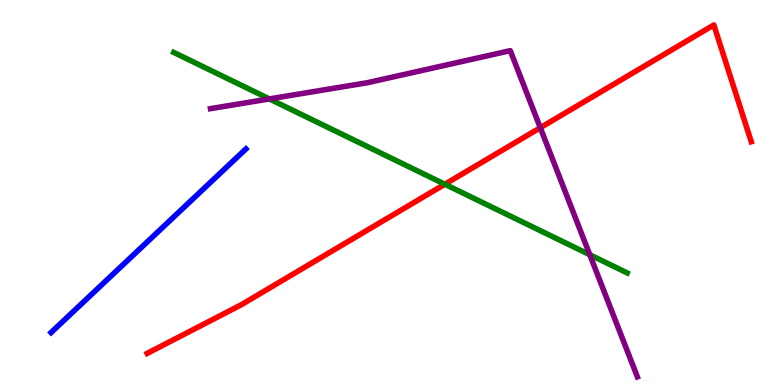[{'lines': ['blue', 'red'], 'intersections': []}, {'lines': ['green', 'red'], 'intersections': [{'x': 5.74, 'y': 5.21}]}, {'lines': ['purple', 'red'], 'intersections': [{'x': 6.97, 'y': 6.68}]}, {'lines': ['blue', 'green'], 'intersections': []}, {'lines': ['blue', 'purple'], 'intersections': []}, {'lines': ['green', 'purple'], 'intersections': [{'x': 3.48, 'y': 7.43}, {'x': 7.61, 'y': 3.38}]}]